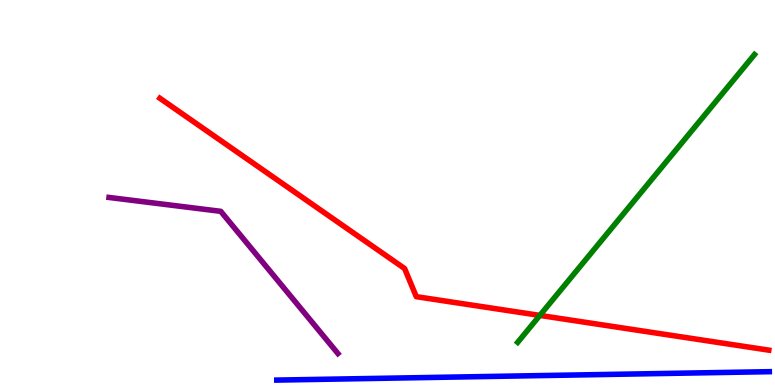[{'lines': ['blue', 'red'], 'intersections': []}, {'lines': ['green', 'red'], 'intersections': [{'x': 6.97, 'y': 1.81}]}, {'lines': ['purple', 'red'], 'intersections': []}, {'lines': ['blue', 'green'], 'intersections': []}, {'lines': ['blue', 'purple'], 'intersections': []}, {'lines': ['green', 'purple'], 'intersections': []}]